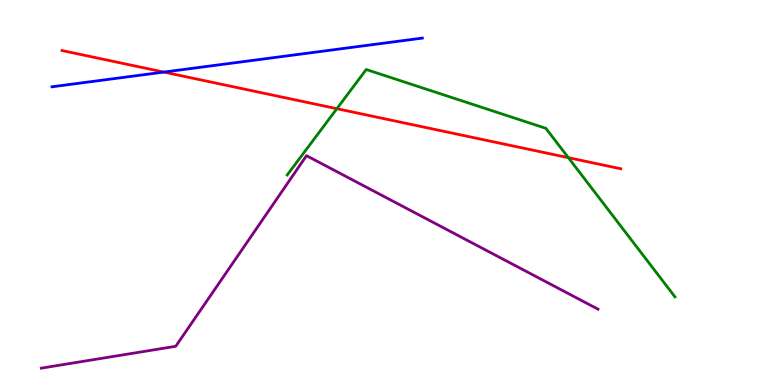[{'lines': ['blue', 'red'], 'intersections': [{'x': 2.11, 'y': 8.13}]}, {'lines': ['green', 'red'], 'intersections': [{'x': 4.35, 'y': 7.18}, {'x': 7.33, 'y': 5.9}]}, {'lines': ['purple', 'red'], 'intersections': []}, {'lines': ['blue', 'green'], 'intersections': []}, {'lines': ['blue', 'purple'], 'intersections': []}, {'lines': ['green', 'purple'], 'intersections': []}]